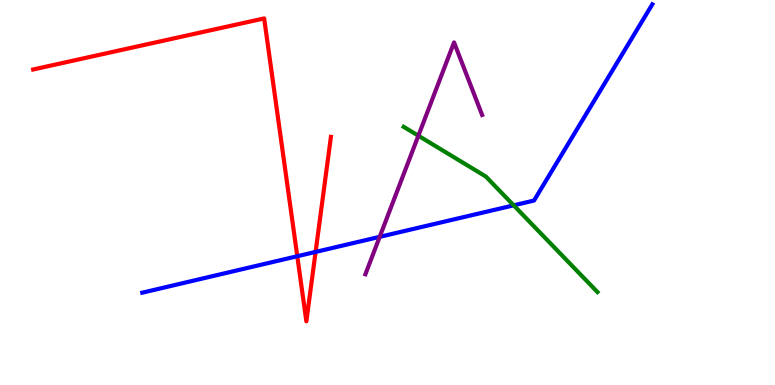[{'lines': ['blue', 'red'], 'intersections': [{'x': 3.84, 'y': 3.34}, {'x': 4.07, 'y': 3.46}]}, {'lines': ['green', 'red'], 'intersections': []}, {'lines': ['purple', 'red'], 'intersections': []}, {'lines': ['blue', 'green'], 'intersections': [{'x': 6.63, 'y': 4.67}]}, {'lines': ['blue', 'purple'], 'intersections': [{'x': 4.9, 'y': 3.85}]}, {'lines': ['green', 'purple'], 'intersections': [{'x': 5.4, 'y': 6.47}]}]